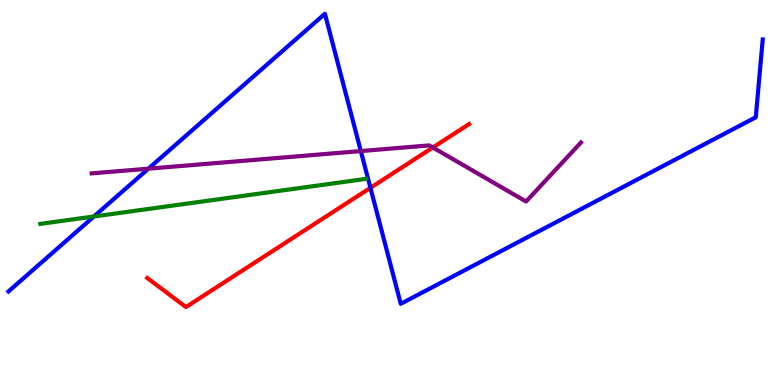[{'lines': ['blue', 'red'], 'intersections': [{'x': 4.78, 'y': 5.12}]}, {'lines': ['green', 'red'], 'intersections': []}, {'lines': ['purple', 'red'], 'intersections': [{'x': 5.58, 'y': 6.17}]}, {'lines': ['blue', 'green'], 'intersections': [{'x': 1.21, 'y': 4.38}]}, {'lines': ['blue', 'purple'], 'intersections': [{'x': 1.91, 'y': 5.62}, {'x': 4.66, 'y': 6.08}]}, {'lines': ['green', 'purple'], 'intersections': []}]